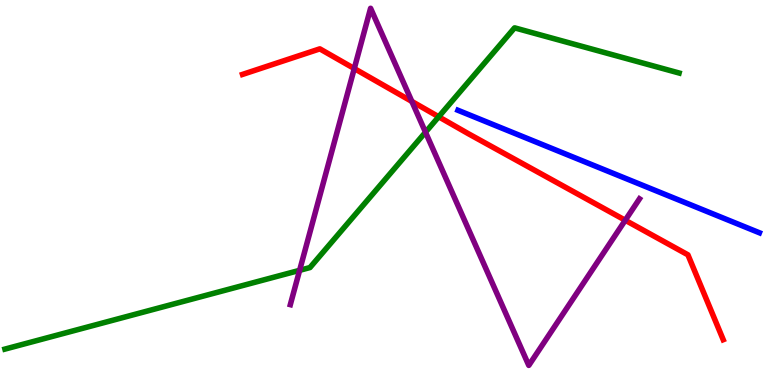[{'lines': ['blue', 'red'], 'intersections': []}, {'lines': ['green', 'red'], 'intersections': [{'x': 5.66, 'y': 6.97}]}, {'lines': ['purple', 'red'], 'intersections': [{'x': 4.57, 'y': 8.22}, {'x': 5.31, 'y': 7.37}, {'x': 8.07, 'y': 4.28}]}, {'lines': ['blue', 'green'], 'intersections': []}, {'lines': ['blue', 'purple'], 'intersections': []}, {'lines': ['green', 'purple'], 'intersections': [{'x': 3.87, 'y': 2.98}, {'x': 5.49, 'y': 6.57}]}]